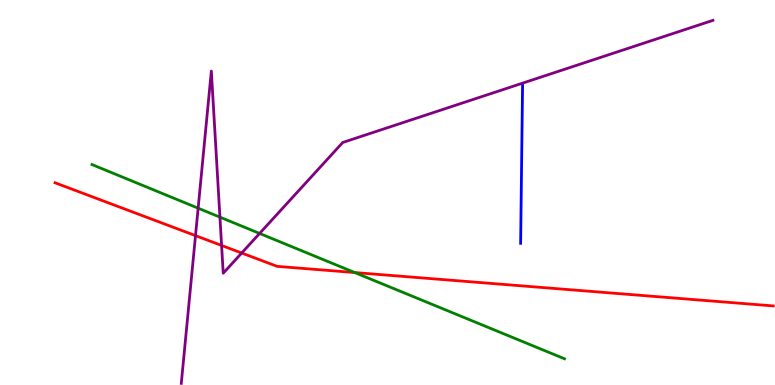[{'lines': ['blue', 'red'], 'intersections': []}, {'lines': ['green', 'red'], 'intersections': [{'x': 4.58, 'y': 2.92}]}, {'lines': ['purple', 'red'], 'intersections': [{'x': 2.52, 'y': 3.88}, {'x': 2.86, 'y': 3.62}, {'x': 3.12, 'y': 3.43}]}, {'lines': ['blue', 'green'], 'intersections': []}, {'lines': ['blue', 'purple'], 'intersections': []}, {'lines': ['green', 'purple'], 'intersections': [{'x': 2.56, 'y': 4.59}, {'x': 2.84, 'y': 4.36}, {'x': 3.35, 'y': 3.94}]}]